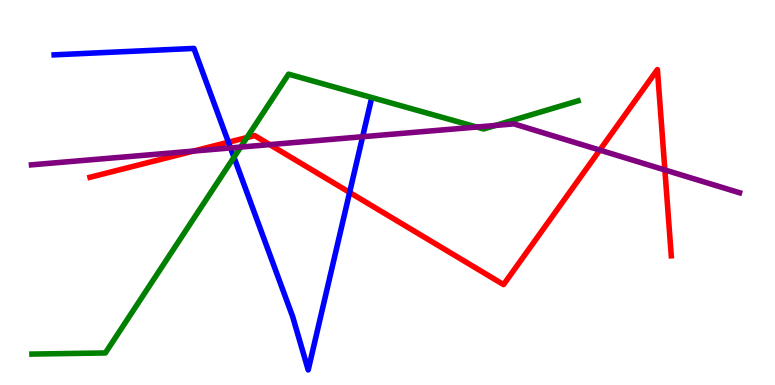[{'lines': ['blue', 'red'], 'intersections': [{'x': 2.95, 'y': 6.31}, {'x': 4.51, 'y': 5.0}]}, {'lines': ['green', 'red'], 'intersections': [{'x': 3.19, 'y': 6.43}]}, {'lines': ['purple', 'red'], 'intersections': [{'x': 2.5, 'y': 6.08}, {'x': 3.48, 'y': 6.24}, {'x': 7.74, 'y': 6.1}, {'x': 8.58, 'y': 5.59}]}, {'lines': ['blue', 'green'], 'intersections': [{'x': 3.02, 'y': 5.92}]}, {'lines': ['blue', 'purple'], 'intersections': [{'x': 2.97, 'y': 6.16}, {'x': 4.68, 'y': 6.45}]}, {'lines': ['green', 'purple'], 'intersections': [{'x': 3.11, 'y': 6.18}, {'x': 6.15, 'y': 6.7}, {'x': 6.39, 'y': 6.74}]}]